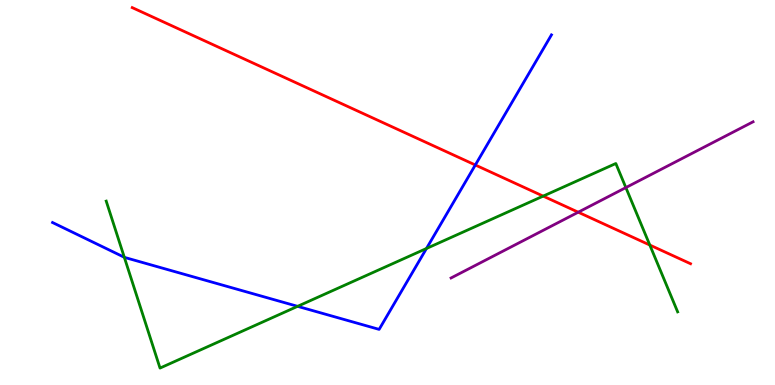[{'lines': ['blue', 'red'], 'intersections': [{'x': 6.13, 'y': 5.71}]}, {'lines': ['green', 'red'], 'intersections': [{'x': 7.01, 'y': 4.91}, {'x': 8.38, 'y': 3.64}]}, {'lines': ['purple', 'red'], 'intersections': [{'x': 7.46, 'y': 4.49}]}, {'lines': ['blue', 'green'], 'intersections': [{'x': 1.6, 'y': 3.32}, {'x': 3.84, 'y': 2.04}, {'x': 5.5, 'y': 3.55}]}, {'lines': ['blue', 'purple'], 'intersections': []}, {'lines': ['green', 'purple'], 'intersections': [{'x': 8.08, 'y': 5.13}]}]